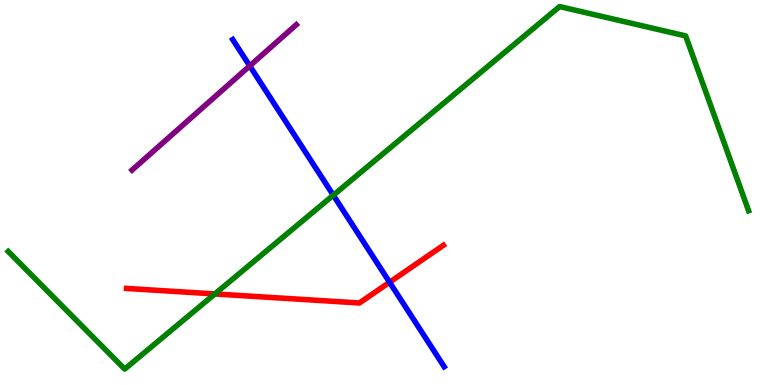[{'lines': ['blue', 'red'], 'intersections': [{'x': 5.03, 'y': 2.67}]}, {'lines': ['green', 'red'], 'intersections': [{'x': 2.77, 'y': 2.37}]}, {'lines': ['purple', 'red'], 'intersections': []}, {'lines': ['blue', 'green'], 'intersections': [{'x': 4.3, 'y': 4.93}]}, {'lines': ['blue', 'purple'], 'intersections': [{'x': 3.22, 'y': 8.29}]}, {'lines': ['green', 'purple'], 'intersections': []}]